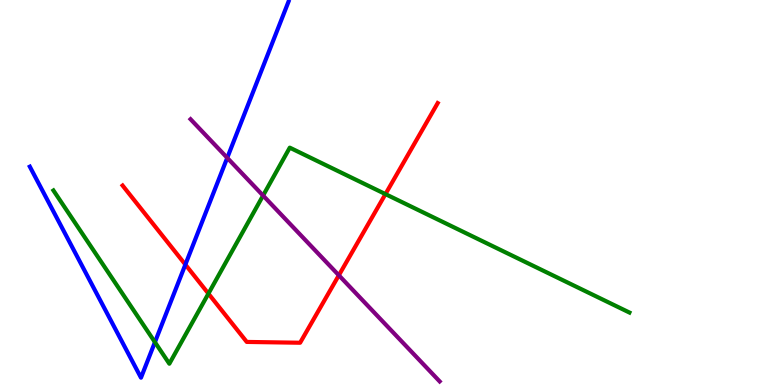[{'lines': ['blue', 'red'], 'intersections': [{'x': 2.39, 'y': 3.13}]}, {'lines': ['green', 'red'], 'intersections': [{'x': 2.69, 'y': 2.37}, {'x': 4.97, 'y': 4.96}]}, {'lines': ['purple', 'red'], 'intersections': [{'x': 4.37, 'y': 2.85}]}, {'lines': ['blue', 'green'], 'intersections': [{'x': 2.0, 'y': 1.11}]}, {'lines': ['blue', 'purple'], 'intersections': [{'x': 2.93, 'y': 5.9}]}, {'lines': ['green', 'purple'], 'intersections': [{'x': 3.39, 'y': 4.92}]}]